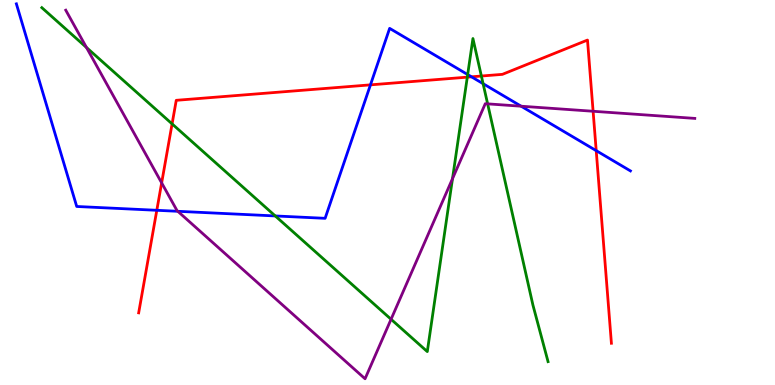[{'lines': ['blue', 'red'], 'intersections': [{'x': 2.02, 'y': 4.54}, {'x': 4.78, 'y': 7.8}, {'x': 6.08, 'y': 8.0}, {'x': 7.69, 'y': 6.09}]}, {'lines': ['green', 'red'], 'intersections': [{'x': 2.22, 'y': 6.78}, {'x': 6.03, 'y': 8.0}, {'x': 6.21, 'y': 8.03}]}, {'lines': ['purple', 'red'], 'intersections': [{'x': 2.09, 'y': 5.25}, {'x': 7.65, 'y': 7.11}]}, {'lines': ['blue', 'green'], 'intersections': [{'x': 3.55, 'y': 4.39}, {'x': 6.03, 'y': 8.06}, {'x': 6.23, 'y': 7.83}]}, {'lines': ['blue', 'purple'], 'intersections': [{'x': 2.29, 'y': 4.51}, {'x': 6.72, 'y': 7.24}]}, {'lines': ['green', 'purple'], 'intersections': [{'x': 1.12, 'y': 8.77}, {'x': 5.05, 'y': 1.71}, {'x': 5.84, 'y': 5.36}, {'x': 6.29, 'y': 7.3}]}]